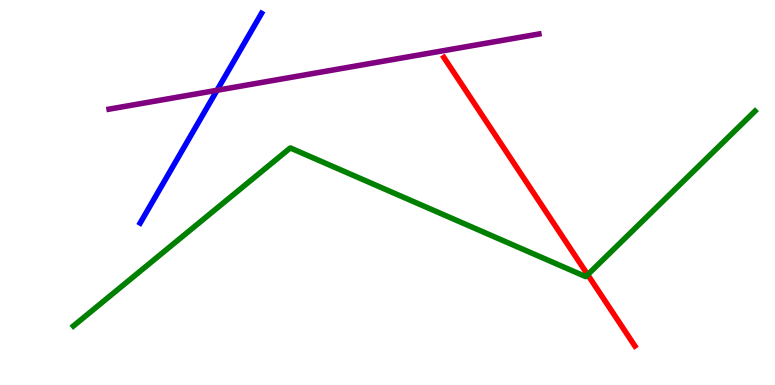[{'lines': ['blue', 'red'], 'intersections': []}, {'lines': ['green', 'red'], 'intersections': [{'x': 7.58, 'y': 2.87}]}, {'lines': ['purple', 'red'], 'intersections': []}, {'lines': ['blue', 'green'], 'intersections': []}, {'lines': ['blue', 'purple'], 'intersections': [{'x': 2.8, 'y': 7.66}]}, {'lines': ['green', 'purple'], 'intersections': []}]